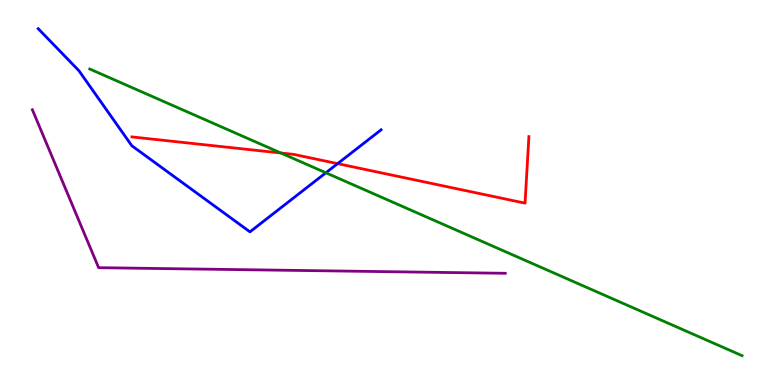[{'lines': ['blue', 'red'], 'intersections': [{'x': 4.36, 'y': 5.75}]}, {'lines': ['green', 'red'], 'intersections': [{'x': 3.62, 'y': 6.03}]}, {'lines': ['purple', 'red'], 'intersections': []}, {'lines': ['blue', 'green'], 'intersections': [{'x': 4.2, 'y': 5.51}]}, {'lines': ['blue', 'purple'], 'intersections': []}, {'lines': ['green', 'purple'], 'intersections': []}]